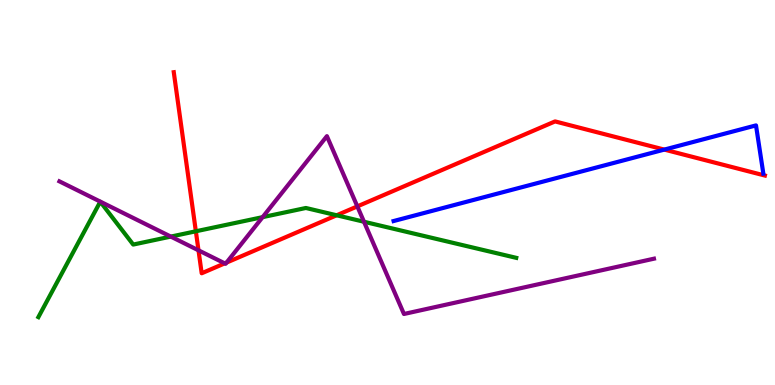[{'lines': ['blue', 'red'], 'intersections': [{'x': 8.57, 'y': 6.11}]}, {'lines': ['green', 'red'], 'intersections': [{'x': 2.53, 'y': 3.99}, {'x': 4.34, 'y': 4.41}]}, {'lines': ['purple', 'red'], 'intersections': [{'x': 2.56, 'y': 3.5}, {'x': 2.9, 'y': 3.16}, {'x': 2.92, 'y': 3.18}, {'x': 4.61, 'y': 4.64}]}, {'lines': ['blue', 'green'], 'intersections': []}, {'lines': ['blue', 'purple'], 'intersections': []}, {'lines': ['green', 'purple'], 'intersections': [{'x': 2.2, 'y': 3.85}, {'x': 3.39, 'y': 4.36}, {'x': 4.7, 'y': 4.24}]}]